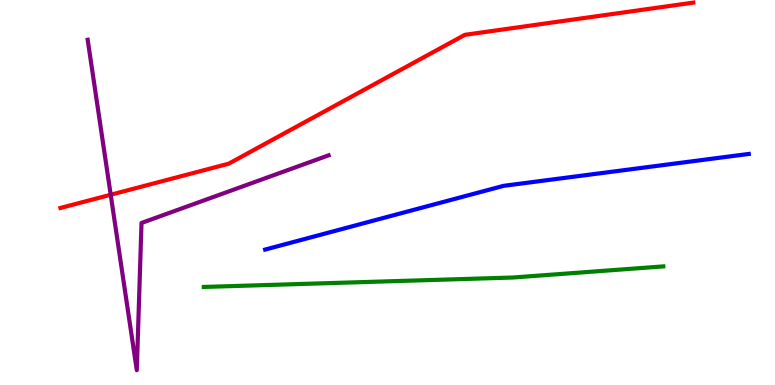[{'lines': ['blue', 'red'], 'intersections': []}, {'lines': ['green', 'red'], 'intersections': []}, {'lines': ['purple', 'red'], 'intersections': [{'x': 1.43, 'y': 4.94}]}, {'lines': ['blue', 'green'], 'intersections': []}, {'lines': ['blue', 'purple'], 'intersections': []}, {'lines': ['green', 'purple'], 'intersections': []}]